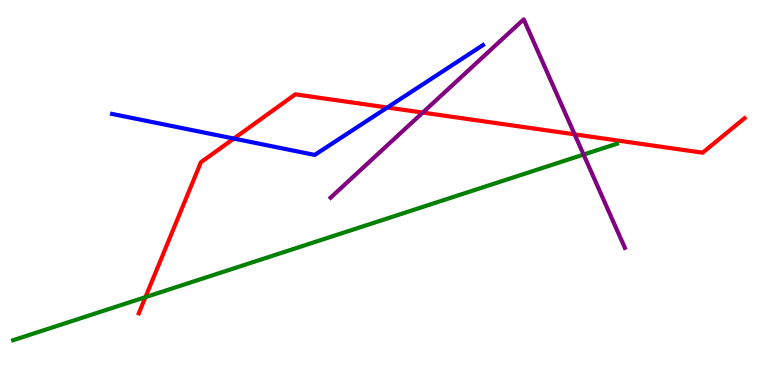[{'lines': ['blue', 'red'], 'intersections': [{'x': 3.02, 'y': 6.4}, {'x': 5.0, 'y': 7.21}]}, {'lines': ['green', 'red'], 'intersections': [{'x': 1.88, 'y': 2.28}]}, {'lines': ['purple', 'red'], 'intersections': [{'x': 5.45, 'y': 7.08}, {'x': 7.41, 'y': 6.51}]}, {'lines': ['blue', 'green'], 'intersections': []}, {'lines': ['blue', 'purple'], 'intersections': []}, {'lines': ['green', 'purple'], 'intersections': [{'x': 7.53, 'y': 5.99}]}]